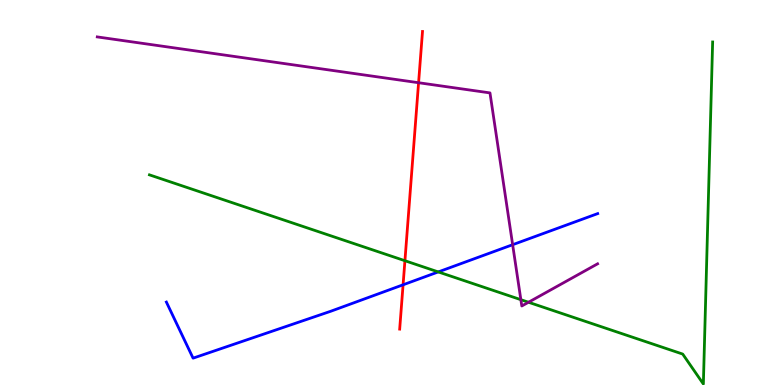[{'lines': ['blue', 'red'], 'intersections': [{'x': 5.2, 'y': 2.6}]}, {'lines': ['green', 'red'], 'intersections': [{'x': 5.22, 'y': 3.23}]}, {'lines': ['purple', 'red'], 'intersections': [{'x': 5.4, 'y': 7.85}]}, {'lines': ['blue', 'green'], 'intersections': [{'x': 5.66, 'y': 2.94}]}, {'lines': ['blue', 'purple'], 'intersections': [{'x': 6.61, 'y': 3.64}]}, {'lines': ['green', 'purple'], 'intersections': [{'x': 6.72, 'y': 2.22}, {'x': 6.82, 'y': 2.15}]}]